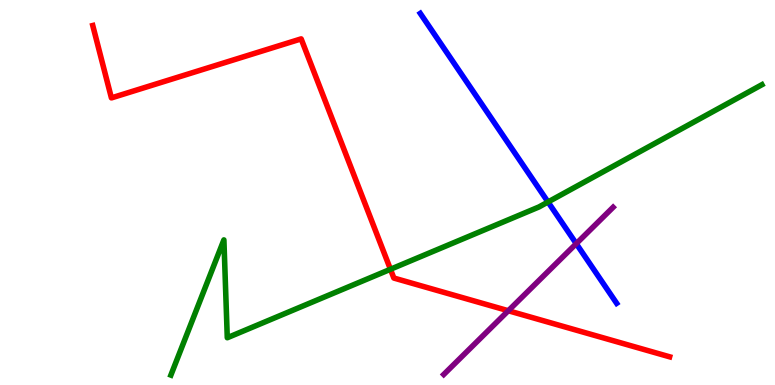[{'lines': ['blue', 'red'], 'intersections': []}, {'lines': ['green', 'red'], 'intersections': [{'x': 5.04, 'y': 3.01}]}, {'lines': ['purple', 'red'], 'intersections': [{'x': 6.56, 'y': 1.93}]}, {'lines': ['blue', 'green'], 'intersections': [{'x': 7.07, 'y': 4.75}]}, {'lines': ['blue', 'purple'], 'intersections': [{'x': 7.44, 'y': 3.67}]}, {'lines': ['green', 'purple'], 'intersections': []}]